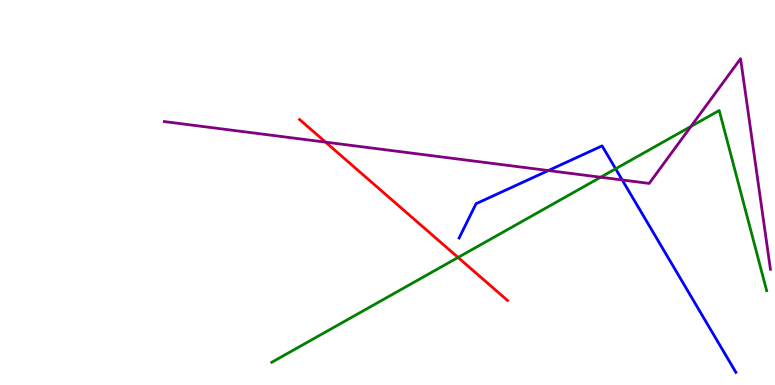[{'lines': ['blue', 'red'], 'intersections': []}, {'lines': ['green', 'red'], 'intersections': [{'x': 5.91, 'y': 3.31}]}, {'lines': ['purple', 'red'], 'intersections': [{'x': 4.2, 'y': 6.31}]}, {'lines': ['blue', 'green'], 'intersections': [{'x': 7.94, 'y': 5.62}]}, {'lines': ['blue', 'purple'], 'intersections': [{'x': 7.08, 'y': 5.57}, {'x': 8.03, 'y': 5.33}]}, {'lines': ['green', 'purple'], 'intersections': [{'x': 7.75, 'y': 5.4}, {'x': 8.92, 'y': 6.72}]}]